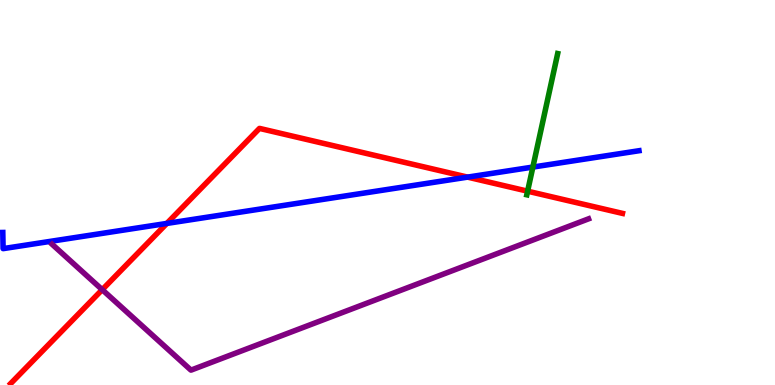[{'lines': ['blue', 'red'], 'intersections': [{'x': 2.15, 'y': 4.2}, {'x': 6.03, 'y': 5.4}]}, {'lines': ['green', 'red'], 'intersections': [{'x': 6.81, 'y': 5.03}]}, {'lines': ['purple', 'red'], 'intersections': [{'x': 1.32, 'y': 2.48}]}, {'lines': ['blue', 'green'], 'intersections': [{'x': 6.88, 'y': 5.66}]}, {'lines': ['blue', 'purple'], 'intersections': []}, {'lines': ['green', 'purple'], 'intersections': []}]